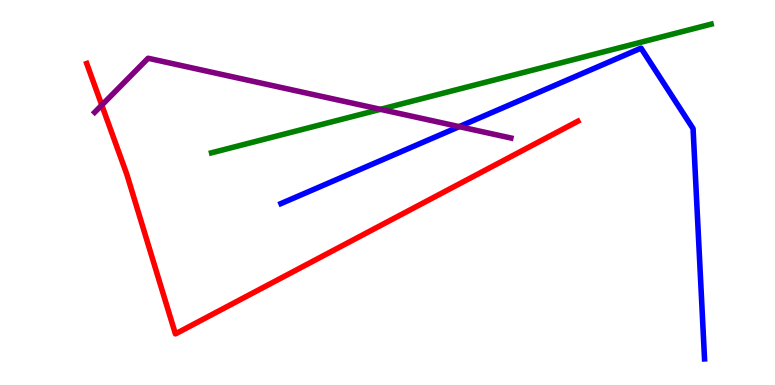[{'lines': ['blue', 'red'], 'intersections': []}, {'lines': ['green', 'red'], 'intersections': []}, {'lines': ['purple', 'red'], 'intersections': [{'x': 1.31, 'y': 7.27}]}, {'lines': ['blue', 'green'], 'intersections': []}, {'lines': ['blue', 'purple'], 'intersections': [{'x': 5.93, 'y': 6.71}]}, {'lines': ['green', 'purple'], 'intersections': [{'x': 4.91, 'y': 7.16}]}]